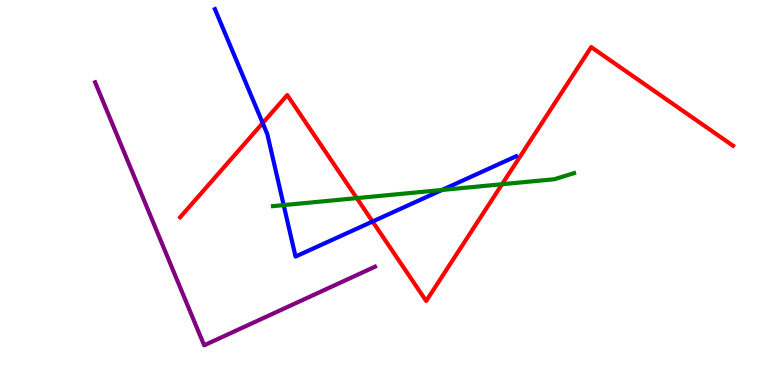[{'lines': ['blue', 'red'], 'intersections': [{'x': 3.39, 'y': 6.8}, {'x': 4.81, 'y': 4.25}]}, {'lines': ['green', 'red'], 'intersections': [{'x': 4.6, 'y': 4.85}, {'x': 6.48, 'y': 5.21}]}, {'lines': ['purple', 'red'], 'intersections': []}, {'lines': ['blue', 'green'], 'intersections': [{'x': 3.66, 'y': 4.67}, {'x': 5.7, 'y': 5.07}]}, {'lines': ['blue', 'purple'], 'intersections': []}, {'lines': ['green', 'purple'], 'intersections': []}]